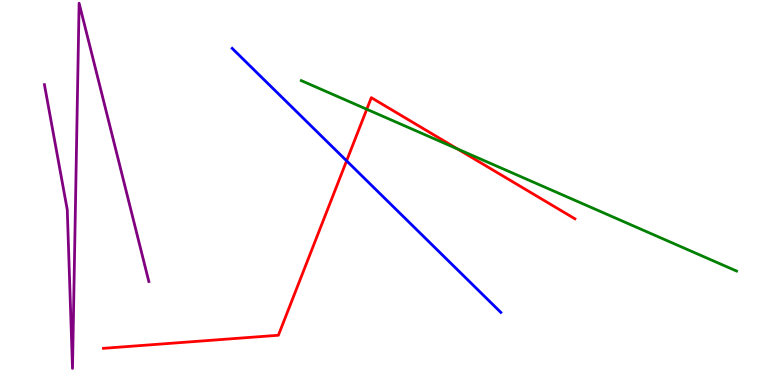[{'lines': ['blue', 'red'], 'intersections': [{'x': 4.47, 'y': 5.82}]}, {'lines': ['green', 'red'], 'intersections': [{'x': 4.73, 'y': 7.16}, {'x': 5.9, 'y': 6.13}]}, {'lines': ['purple', 'red'], 'intersections': []}, {'lines': ['blue', 'green'], 'intersections': []}, {'lines': ['blue', 'purple'], 'intersections': []}, {'lines': ['green', 'purple'], 'intersections': []}]